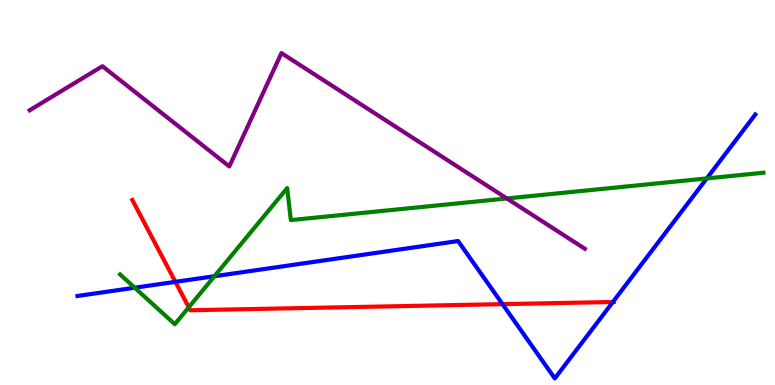[{'lines': ['blue', 'red'], 'intersections': [{'x': 2.26, 'y': 2.68}, {'x': 6.48, 'y': 2.1}, {'x': 7.91, 'y': 2.16}]}, {'lines': ['green', 'red'], 'intersections': [{'x': 2.44, 'y': 2.02}]}, {'lines': ['purple', 'red'], 'intersections': []}, {'lines': ['blue', 'green'], 'intersections': [{'x': 1.74, 'y': 2.53}, {'x': 2.77, 'y': 2.83}, {'x': 9.12, 'y': 5.37}]}, {'lines': ['blue', 'purple'], 'intersections': []}, {'lines': ['green', 'purple'], 'intersections': [{'x': 6.54, 'y': 4.85}]}]